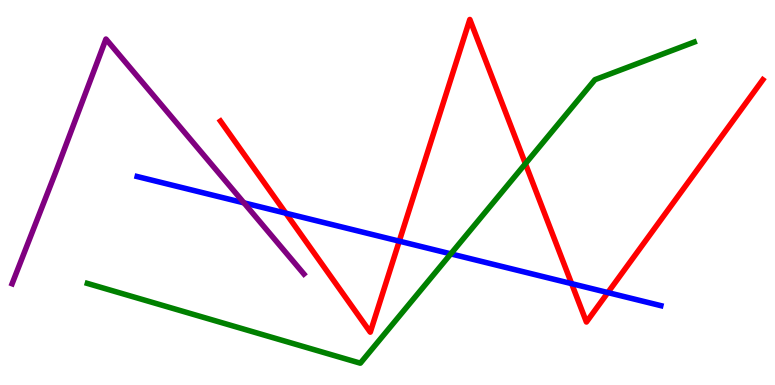[{'lines': ['blue', 'red'], 'intersections': [{'x': 3.69, 'y': 4.46}, {'x': 5.15, 'y': 3.74}, {'x': 7.38, 'y': 2.63}, {'x': 7.84, 'y': 2.4}]}, {'lines': ['green', 'red'], 'intersections': [{'x': 6.78, 'y': 5.75}]}, {'lines': ['purple', 'red'], 'intersections': []}, {'lines': ['blue', 'green'], 'intersections': [{'x': 5.82, 'y': 3.41}]}, {'lines': ['blue', 'purple'], 'intersections': [{'x': 3.15, 'y': 4.73}]}, {'lines': ['green', 'purple'], 'intersections': []}]